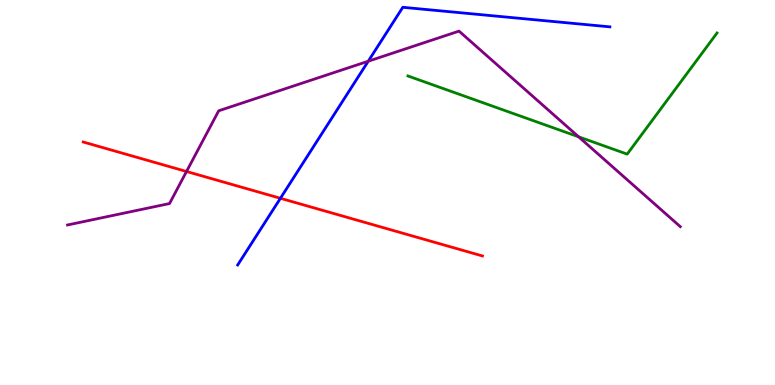[{'lines': ['blue', 'red'], 'intersections': [{'x': 3.62, 'y': 4.85}]}, {'lines': ['green', 'red'], 'intersections': []}, {'lines': ['purple', 'red'], 'intersections': [{'x': 2.41, 'y': 5.55}]}, {'lines': ['blue', 'green'], 'intersections': []}, {'lines': ['blue', 'purple'], 'intersections': [{'x': 4.75, 'y': 8.41}]}, {'lines': ['green', 'purple'], 'intersections': [{'x': 7.47, 'y': 6.45}]}]